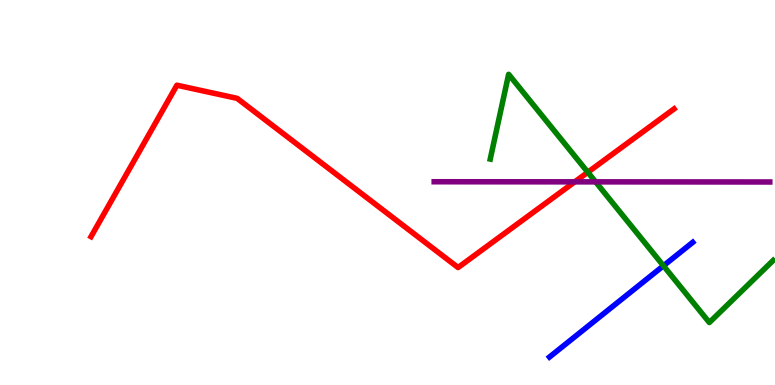[{'lines': ['blue', 'red'], 'intersections': []}, {'lines': ['green', 'red'], 'intersections': [{'x': 7.58, 'y': 5.53}]}, {'lines': ['purple', 'red'], 'intersections': [{'x': 7.42, 'y': 5.28}]}, {'lines': ['blue', 'green'], 'intersections': [{'x': 8.56, 'y': 3.1}]}, {'lines': ['blue', 'purple'], 'intersections': []}, {'lines': ['green', 'purple'], 'intersections': [{'x': 7.69, 'y': 5.28}]}]